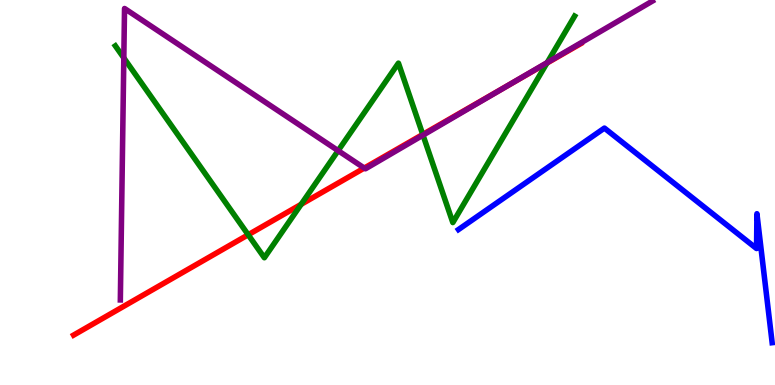[{'lines': ['blue', 'red'], 'intersections': []}, {'lines': ['green', 'red'], 'intersections': [{'x': 3.2, 'y': 3.9}, {'x': 3.89, 'y': 4.69}, {'x': 5.46, 'y': 6.51}, {'x': 7.06, 'y': 8.36}]}, {'lines': ['purple', 'red'], 'intersections': [{'x': 4.7, 'y': 5.63}, {'x': 6.58, 'y': 7.81}]}, {'lines': ['blue', 'green'], 'intersections': []}, {'lines': ['blue', 'purple'], 'intersections': []}, {'lines': ['green', 'purple'], 'intersections': [{'x': 1.6, 'y': 8.5}, {'x': 4.36, 'y': 6.09}, {'x': 5.46, 'y': 6.49}, {'x': 7.06, 'y': 8.38}]}]